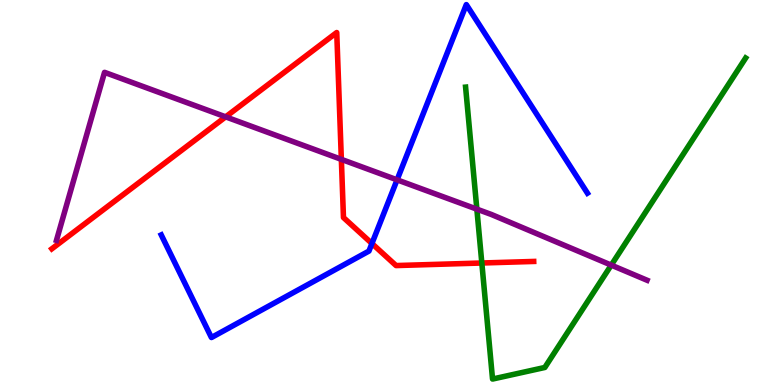[{'lines': ['blue', 'red'], 'intersections': [{'x': 4.8, 'y': 3.67}]}, {'lines': ['green', 'red'], 'intersections': [{'x': 6.22, 'y': 3.17}]}, {'lines': ['purple', 'red'], 'intersections': [{'x': 2.91, 'y': 6.96}, {'x': 4.4, 'y': 5.86}]}, {'lines': ['blue', 'green'], 'intersections': []}, {'lines': ['blue', 'purple'], 'intersections': [{'x': 5.12, 'y': 5.33}]}, {'lines': ['green', 'purple'], 'intersections': [{'x': 6.15, 'y': 4.57}, {'x': 7.89, 'y': 3.11}]}]